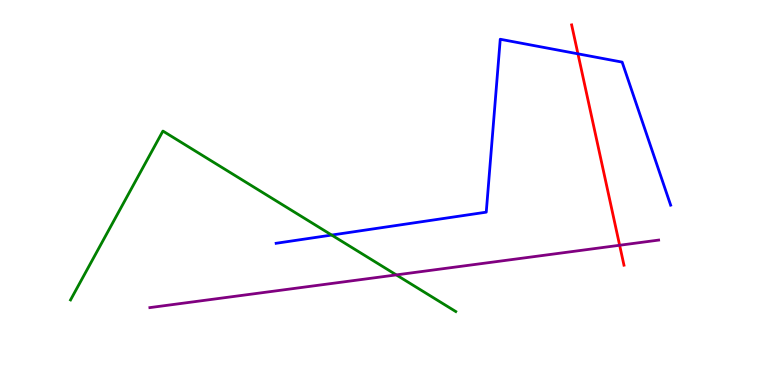[{'lines': ['blue', 'red'], 'intersections': [{'x': 7.46, 'y': 8.6}]}, {'lines': ['green', 'red'], 'intersections': []}, {'lines': ['purple', 'red'], 'intersections': [{'x': 8.0, 'y': 3.63}]}, {'lines': ['blue', 'green'], 'intersections': [{'x': 4.28, 'y': 3.89}]}, {'lines': ['blue', 'purple'], 'intersections': []}, {'lines': ['green', 'purple'], 'intersections': [{'x': 5.11, 'y': 2.86}]}]